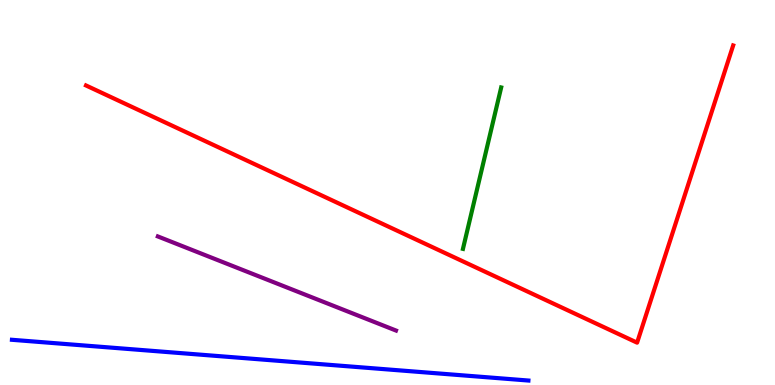[{'lines': ['blue', 'red'], 'intersections': []}, {'lines': ['green', 'red'], 'intersections': []}, {'lines': ['purple', 'red'], 'intersections': []}, {'lines': ['blue', 'green'], 'intersections': []}, {'lines': ['blue', 'purple'], 'intersections': []}, {'lines': ['green', 'purple'], 'intersections': []}]